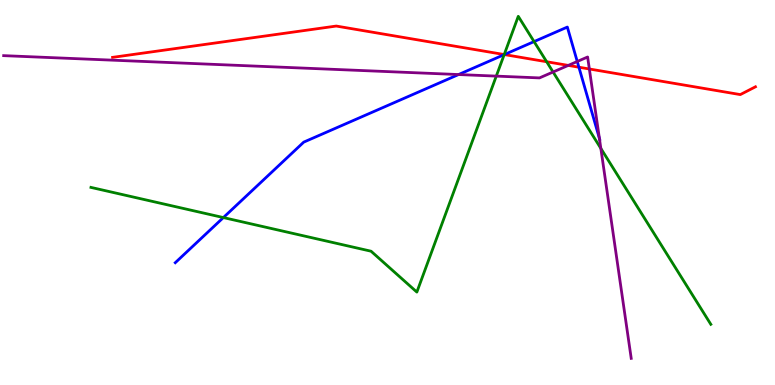[{'lines': ['blue', 'red'], 'intersections': [{'x': 6.51, 'y': 8.58}, {'x': 7.47, 'y': 8.25}]}, {'lines': ['green', 'red'], 'intersections': [{'x': 6.51, 'y': 8.58}, {'x': 7.05, 'y': 8.4}]}, {'lines': ['purple', 'red'], 'intersections': [{'x': 7.33, 'y': 8.3}, {'x': 7.6, 'y': 8.21}]}, {'lines': ['blue', 'green'], 'intersections': [{'x': 2.88, 'y': 4.35}, {'x': 6.51, 'y': 8.58}, {'x': 6.89, 'y': 8.92}]}, {'lines': ['blue', 'purple'], 'intersections': [{'x': 5.92, 'y': 8.06}, {'x': 7.45, 'y': 8.4}, {'x': 7.73, 'y': 6.41}]}, {'lines': ['green', 'purple'], 'intersections': [{'x': 6.4, 'y': 8.02}, {'x': 7.14, 'y': 8.13}, {'x': 7.75, 'y': 6.15}]}]